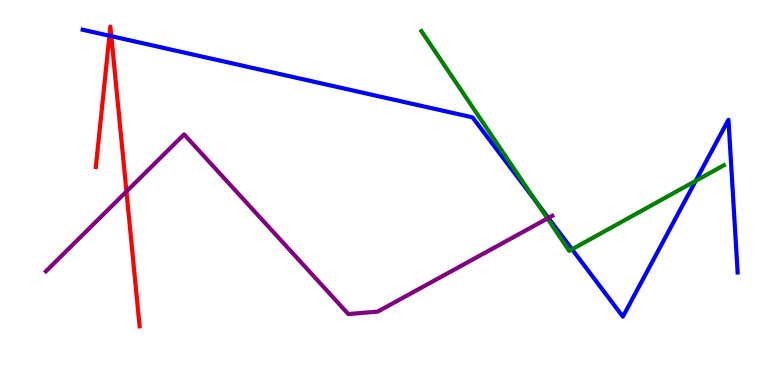[{'lines': ['blue', 'red'], 'intersections': [{'x': 1.41, 'y': 9.07}, {'x': 1.44, 'y': 9.06}]}, {'lines': ['green', 'red'], 'intersections': []}, {'lines': ['purple', 'red'], 'intersections': [{'x': 1.63, 'y': 5.03}]}, {'lines': ['blue', 'green'], 'intersections': [{'x': 6.92, 'y': 4.75}, {'x': 7.38, 'y': 3.52}, {'x': 8.98, 'y': 5.3}]}, {'lines': ['blue', 'purple'], 'intersections': [{'x': 7.08, 'y': 4.34}]}, {'lines': ['green', 'purple'], 'intersections': [{'x': 7.06, 'y': 4.32}]}]